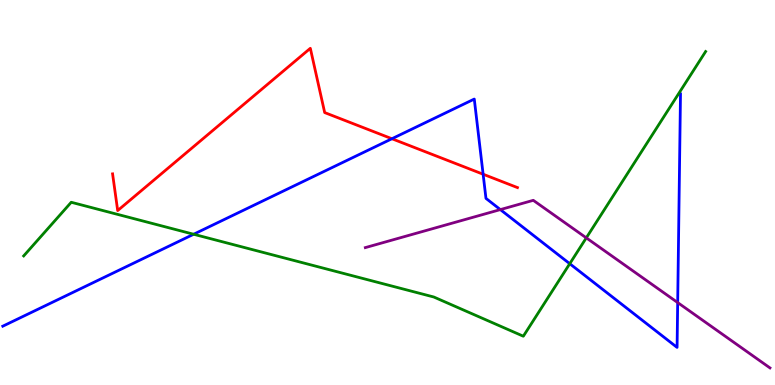[{'lines': ['blue', 'red'], 'intersections': [{'x': 5.06, 'y': 6.4}, {'x': 6.23, 'y': 5.47}]}, {'lines': ['green', 'red'], 'intersections': []}, {'lines': ['purple', 'red'], 'intersections': []}, {'lines': ['blue', 'green'], 'intersections': [{'x': 2.5, 'y': 3.92}, {'x': 7.35, 'y': 3.15}]}, {'lines': ['blue', 'purple'], 'intersections': [{'x': 6.46, 'y': 4.56}, {'x': 8.74, 'y': 2.14}]}, {'lines': ['green', 'purple'], 'intersections': [{'x': 7.57, 'y': 3.82}]}]